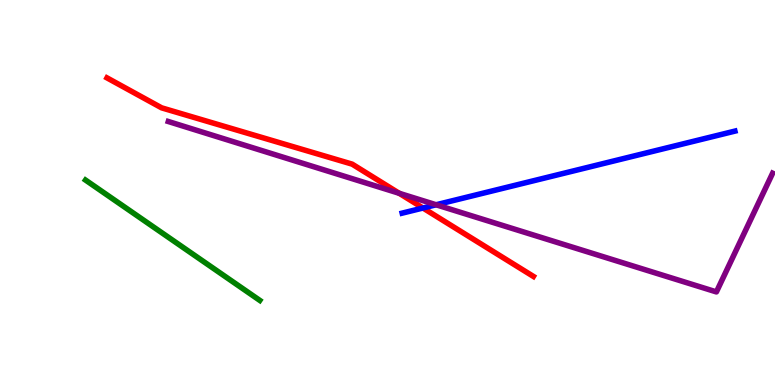[{'lines': ['blue', 'red'], 'intersections': [{'x': 5.46, 'y': 4.6}]}, {'lines': ['green', 'red'], 'intersections': []}, {'lines': ['purple', 'red'], 'intersections': [{'x': 5.15, 'y': 4.98}]}, {'lines': ['blue', 'green'], 'intersections': []}, {'lines': ['blue', 'purple'], 'intersections': [{'x': 5.63, 'y': 4.68}]}, {'lines': ['green', 'purple'], 'intersections': []}]